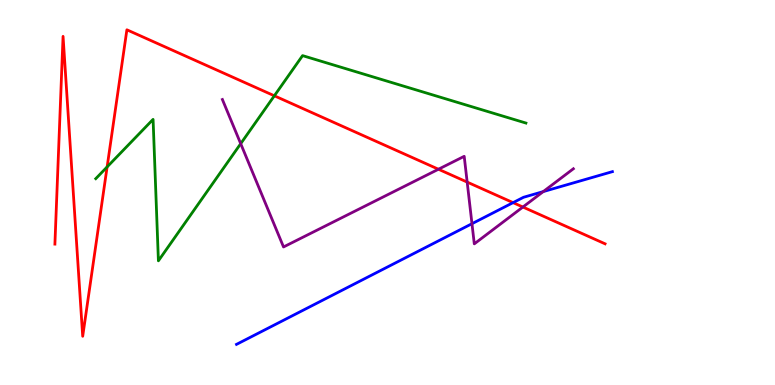[{'lines': ['blue', 'red'], 'intersections': [{'x': 6.62, 'y': 4.74}]}, {'lines': ['green', 'red'], 'intersections': [{'x': 1.38, 'y': 5.66}, {'x': 3.54, 'y': 7.51}]}, {'lines': ['purple', 'red'], 'intersections': [{'x': 5.66, 'y': 5.6}, {'x': 6.03, 'y': 5.27}, {'x': 6.75, 'y': 4.62}]}, {'lines': ['blue', 'green'], 'intersections': []}, {'lines': ['blue', 'purple'], 'intersections': [{'x': 6.09, 'y': 4.19}, {'x': 7.01, 'y': 5.02}]}, {'lines': ['green', 'purple'], 'intersections': [{'x': 3.11, 'y': 6.27}]}]